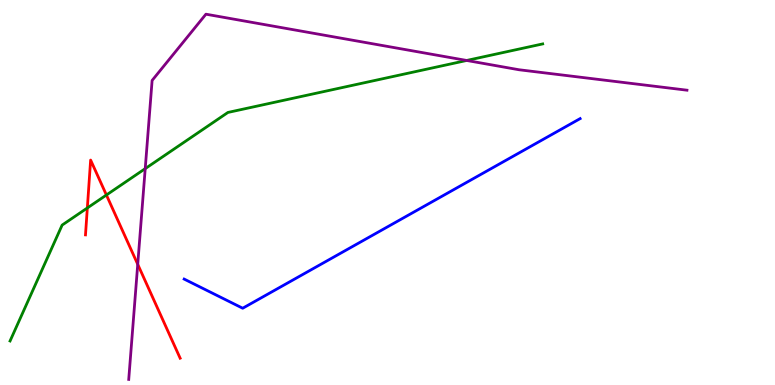[{'lines': ['blue', 'red'], 'intersections': []}, {'lines': ['green', 'red'], 'intersections': [{'x': 1.13, 'y': 4.6}, {'x': 1.37, 'y': 4.94}]}, {'lines': ['purple', 'red'], 'intersections': [{'x': 1.78, 'y': 3.13}]}, {'lines': ['blue', 'green'], 'intersections': []}, {'lines': ['blue', 'purple'], 'intersections': []}, {'lines': ['green', 'purple'], 'intersections': [{'x': 1.87, 'y': 5.62}, {'x': 6.02, 'y': 8.43}]}]